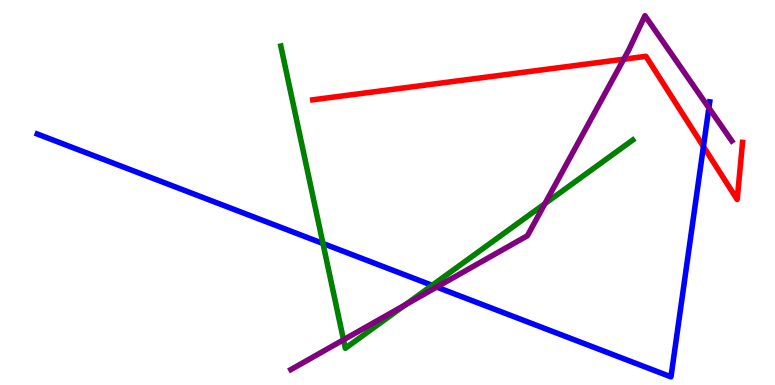[{'lines': ['blue', 'red'], 'intersections': [{'x': 9.08, 'y': 6.19}]}, {'lines': ['green', 'red'], 'intersections': []}, {'lines': ['purple', 'red'], 'intersections': [{'x': 8.05, 'y': 8.46}]}, {'lines': ['blue', 'green'], 'intersections': [{'x': 4.17, 'y': 3.68}, {'x': 5.58, 'y': 2.59}]}, {'lines': ['blue', 'purple'], 'intersections': [{'x': 5.63, 'y': 2.54}, {'x': 9.15, 'y': 7.2}]}, {'lines': ['green', 'purple'], 'intersections': [{'x': 4.43, 'y': 1.17}, {'x': 5.23, 'y': 2.08}, {'x': 7.03, 'y': 4.71}]}]